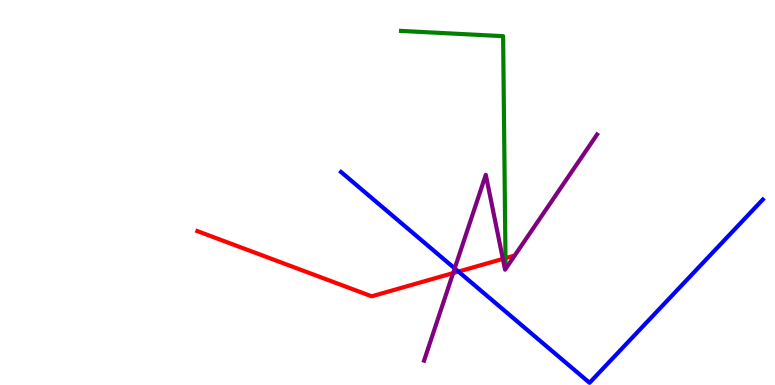[{'lines': ['blue', 'red'], 'intersections': [{'x': 5.92, 'y': 2.95}]}, {'lines': ['green', 'red'], 'intersections': [{'x': 6.52, 'y': 3.29}]}, {'lines': ['purple', 'red'], 'intersections': [{'x': 5.85, 'y': 2.91}, {'x': 6.49, 'y': 3.28}]}, {'lines': ['blue', 'green'], 'intersections': []}, {'lines': ['blue', 'purple'], 'intersections': [{'x': 5.87, 'y': 3.03}]}, {'lines': ['green', 'purple'], 'intersections': []}]